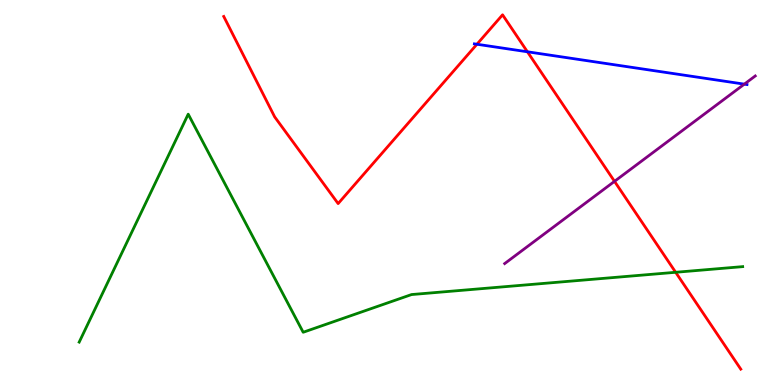[{'lines': ['blue', 'red'], 'intersections': [{'x': 6.15, 'y': 8.85}, {'x': 6.81, 'y': 8.66}]}, {'lines': ['green', 'red'], 'intersections': [{'x': 8.72, 'y': 2.93}]}, {'lines': ['purple', 'red'], 'intersections': [{'x': 7.93, 'y': 5.29}]}, {'lines': ['blue', 'green'], 'intersections': []}, {'lines': ['blue', 'purple'], 'intersections': [{'x': 9.6, 'y': 7.81}]}, {'lines': ['green', 'purple'], 'intersections': []}]